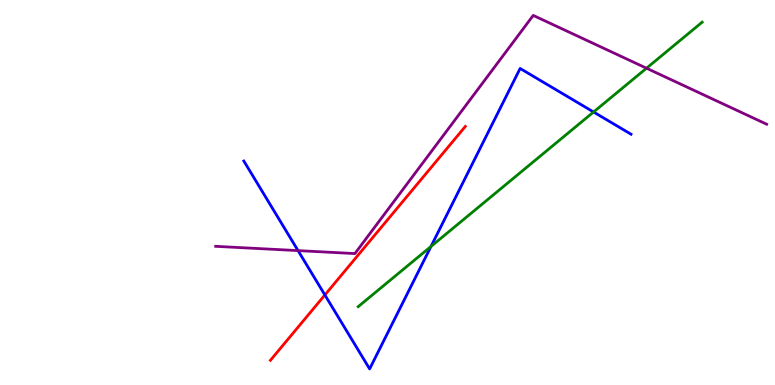[{'lines': ['blue', 'red'], 'intersections': [{'x': 4.19, 'y': 2.34}]}, {'lines': ['green', 'red'], 'intersections': []}, {'lines': ['purple', 'red'], 'intersections': []}, {'lines': ['blue', 'green'], 'intersections': [{'x': 5.56, 'y': 3.6}, {'x': 7.66, 'y': 7.09}]}, {'lines': ['blue', 'purple'], 'intersections': [{'x': 3.85, 'y': 3.49}]}, {'lines': ['green', 'purple'], 'intersections': [{'x': 8.34, 'y': 8.23}]}]